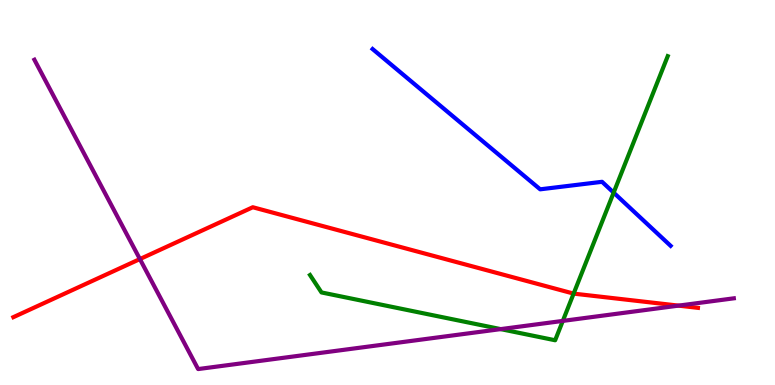[{'lines': ['blue', 'red'], 'intersections': []}, {'lines': ['green', 'red'], 'intersections': [{'x': 7.4, 'y': 2.37}]}, {'lines': ['purple', 'red'], 'intersections': [{'x': 1.81, 'y': 3.27}, {'x': 8.76, 'y': 2.06}]}, {'lines': ['blue', 'green'], 'intersections': [{'x': 7.92, 'y': 5.0}]}, {'lines': ['blue', 'purple'], 'intersections': []}, {'lines': ['green', 'purple'], 'intersections': [{'x': 6.46, 'y': 1.45}, {'x': 7.26, 'y': 1.66}]}]